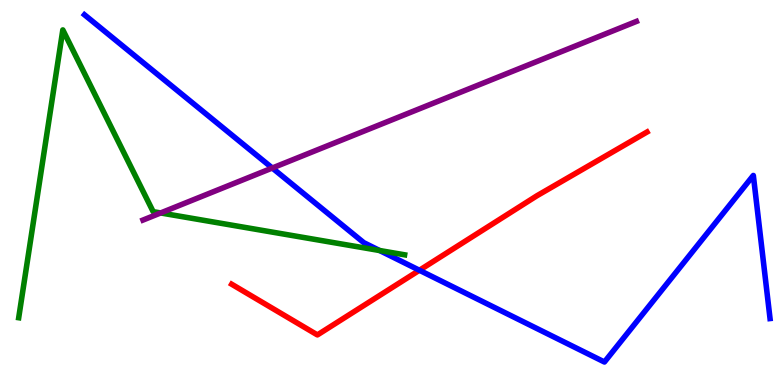[{'lines': ['blue', 'red'], 'intersections': [{'x': 5.41, 'y': 2.98}]}, {'lines': ['green', 'red'], 'intersections': []}, {'lines': ['purple', 'red'], 'intersections': []}, {'lines': ['blue', 'green'], 'intersections': [{'x': 4.9, 'y': 3.49}]}, {'lines': ['blue', 'purple'], 'intersections': [{'x': 3.51, 'y': 5.64}]}, {'lines': ['green', 'purple'], 'intersections': [{'x': 2.07, 'y': 4.47}]}]